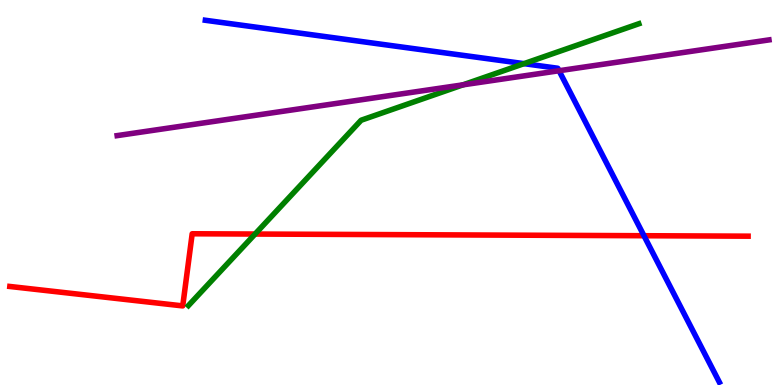[{'lines': ['blue', 'red'], 'intersections': [{'x': 8.31, 'y': 3.88}]}, {'lines': ['green', 'red'], 'intersections': [{'x': 3.29, 'y': 3.92}]}, {'lines': ['purple', 'red'], 'intersections': []}, {'lines': ['blue', 'green'], 'intersections': [{'x': 6.76, 'y': 8.35}]}, {'lines': ['blue', 'purple'], 'intersections': [{'x': 7.21, 'y': 8.16}]}, {'lines': ['green', 'purple'], 'intersections': [{'x': 5.97, 'y': 7.8}]}]